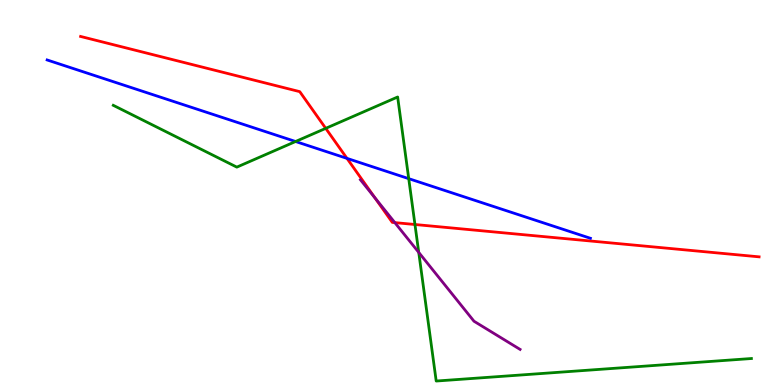[{'lines': ['blue', 'red'], 'intersections': [{'x': 4.48, 'y': 5.89}]}, {'lines': ['green', 'red'], 'intersections': [{'x': 4.2, 'y': 6.67}, {'x': 5.35, 'y': 4.17}]}, {'lines': ['purple', 'red'], 'intersections': [{'x': 4.84, 'y': 4.87}, {'x': 5.09, 'y': 4.22}]}, {'lines': ['blue', 'green'], 'intersections': [{'x': 3.81, 'y': 6.32}, {'x': 5.27, 'y': 5.36}]}, {'lines': ['blue', 'purple'], 'intersections': []}, {'lines': ['green', 'purple'], 'intersections': [{'x': 5.4, 'y': 3.44}]}]